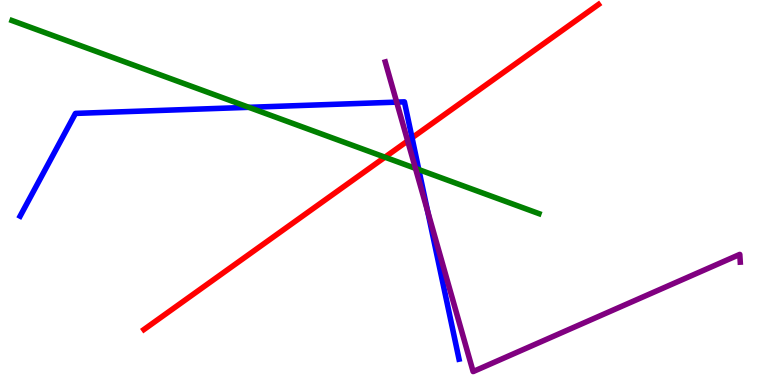[{'lines': ['blue', 'red'], 'intersections': [{'x': 5.32, 'y': 6.42}]}, {'lines': ['green', 'red'], 'intersections': [{'x': 4.97, 'y': 5.92}]}, {'lines': ['purple', 'red'], 'intersections': [{'x': 5.26, 'y': 6.34}]}, {'lines': ['blue', 'green'], 'intersections': [{'x': 3.21, 'y': 7.21}, {'x': 5.4, 'y': 5.6}]}, {'lines': ['blue', 'purple'], 'intersections': [{'x': 5.12, 'y': 7.35}, {'x': 5.52, 'y': 4.51}]}, {'lines': ['green', 'purple'], 'intersections': [{'x': 5.36, 'y': 5.63}]}]